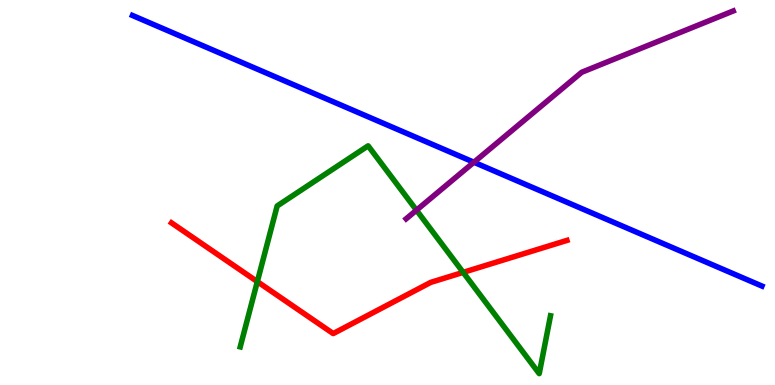[{'lines': ['blue', 'red'], 'intersections': []}, {'lines': ['green', 'red'], 'intersections': [{'x': 3.32, 'y': 2.69}, {'x': 5.98, 'y': 2.93}]}, {'lines': ['purple', 'red'], 'intersections': []}, {'lines': ['blue', 'green'], 'intersections': []}, {'lines': ['blue', 'purple'], 'intersections': [{'x': 6.12, 'y': 5.79}]}, {'lines': ['green', 'purple'], 'intersections': [{'x': 5.37, 'y': 4.54}]}]